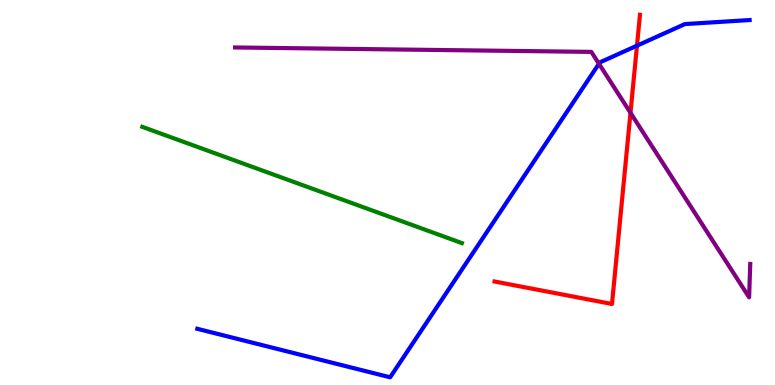[{'lines': ['blue', 'red'], 'intersections': [{'x': 8.22, 'y': 8.81}]}, {'lines': ['green', 'red'], 'intersections': []}, {'lines': ['purple', 'red'], 'intersections': [{'x': 8.14, 'y': 7.07}]}, {'lines': ['blue', 'green'], 'intersections': []}, {'lines': ['blue', 'purple'], 'intersections': [{'x': 7.73, 'y': 8.34}]}, {'lines': ['green', 'purple'], 'intersections': []}]